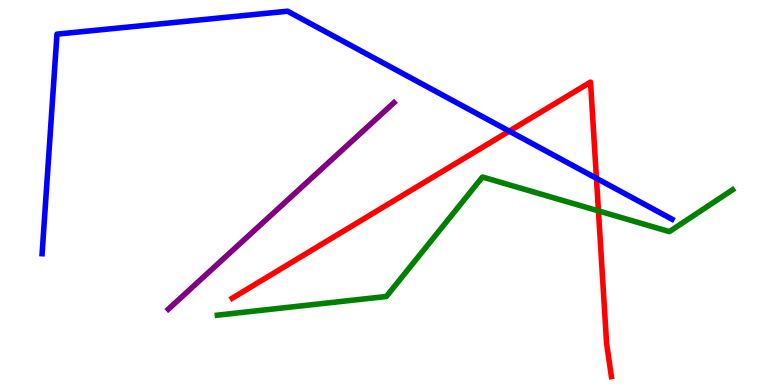[{'lines': ['blue', 'red'], 'intersections': [{'x': 6.57, 'y': 6.59}, {'x': 7.7, 'y': 5.37}]}, {'lines': ['green', 'red'], 'intersections': [{'x': 7.72, 'y': 4.52}]}, {'lines': ['purple', 'red'], 'intersections': []}, {'lines': ['blue', 'green'], 'intersections': []}, {'lines': ['blue', 'purple'], 'intersections': []}, {'lines': ['green', 'purple'], 'intersections': []}]